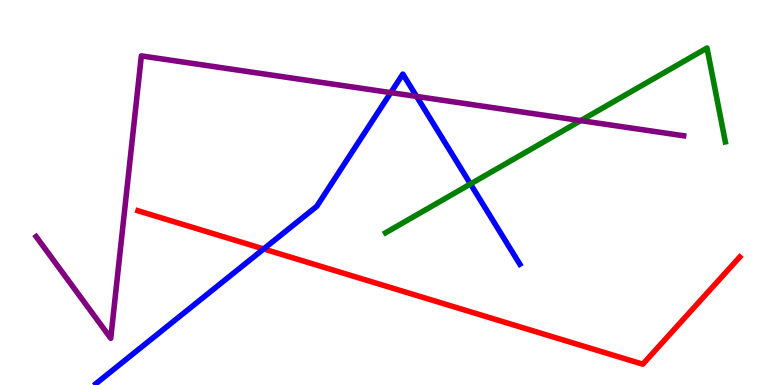[{'lines': ['blue', 'red'], 'intersections': [{'x': 3.4, 'y': 3.53}]}, {'lines': ['green', 'red'], 'intersections': []}, {'lines': ['purple', 'red'], 'intersections': []}, {'lines': ['blue', 'green'], 'intersections': [{'x': 6.07, 'y': 5.22}]}, {'lines': ['blue', 'purple'], 'intersections': [{'x': 5.04, 'y': 7.59}, {'x': 5.38, 'y': 7.5}]}, {'lines': ['green', 'purple'], 'intersections': [{'x': 7.49, 'y': 6.87}]}]